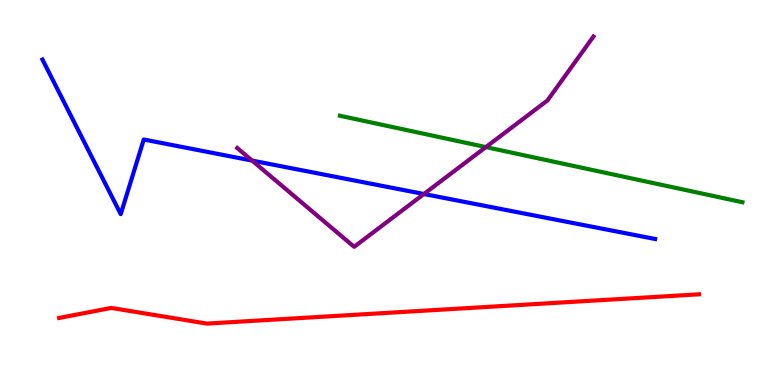[{'lines': ['blue', 'red'], 'intersections': []}, {'lines': ['green', 'red'], 'intersections': []}, {'lines': ['purple', 'red'], 'intersections': []}, {'lines': ['blue', 'green'], 'intersections': []}, {'lines': ['blue', 'purple'], 'intersections': [{'x': 3.25, 'y': 5.83}, {'x': 5.47, 'y': 4.96}]}, {'lines': ['green', 'purple'], 'intersections': [{'x': 6.27, 'y': 6.18}]}]